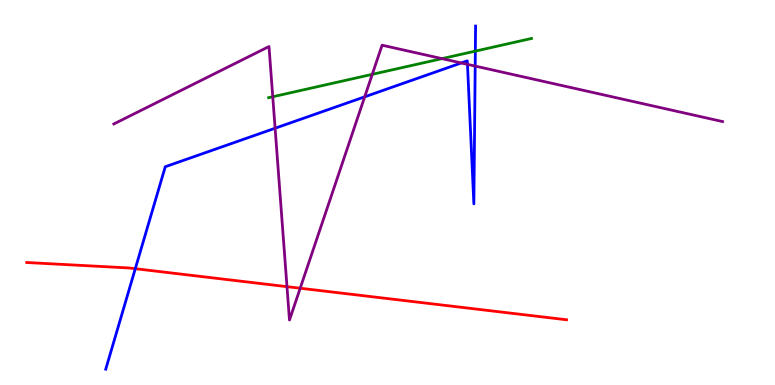[{'lines': ['blue', 'red'], 'intersections': [{'x': 1.75, 'y': 3.02}]}, {'lines': ['green', 'red'], 'intersections': []}, {'lines': ['purple', 'red'], 'intersections': [{'x': 3.7, 'y': 2.55}, {'x': 3.87, 'y': 2.51}]}, {'lines': ['blue', 'green'], 'intersections': [{'x': 6.13, 'y': 8.67}]}, {'lines': ['blue', 'purple'], 'intersections': [{'x': 3.55, 'y': 6.67}, {'x': 4.71, 'y': 7.49}, {'x': 5.95, 'y': 8.36}, {'x': 6.03, 'y': 8.33}, {'x': 6.13, 'y': 8.28}]}, {'lines': ['green', 'purple'], 'intersections': [{'x': 3.52, 'y': 7.49}, {'x': 4.8, 'y': 8.07}, {'x': 5.7, 'y': 8.48}]}]